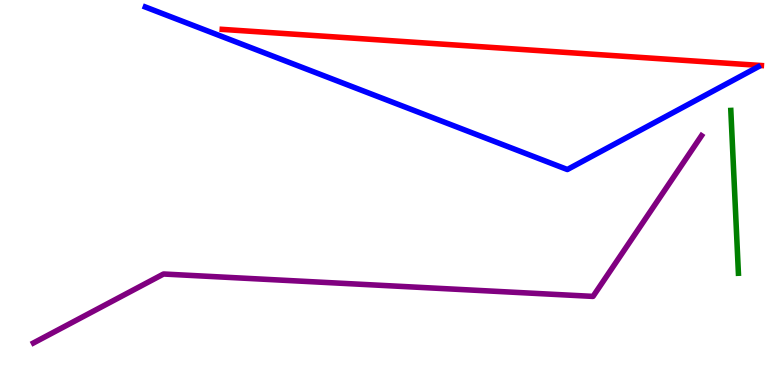[{'lines': ['blue', 'red'], 'intersections': []}, {'lines': ['green', 'red'], 'intersections': []}, {'lines': ['purple', 'red'], 'intersections': []}, {'lines': ['blue', 'green'], 'intersections': []}, {'lines': ['blue', 'purple'], 'intersections': []}, {'lines': ['green', 'purple'], 'intersections': []}]